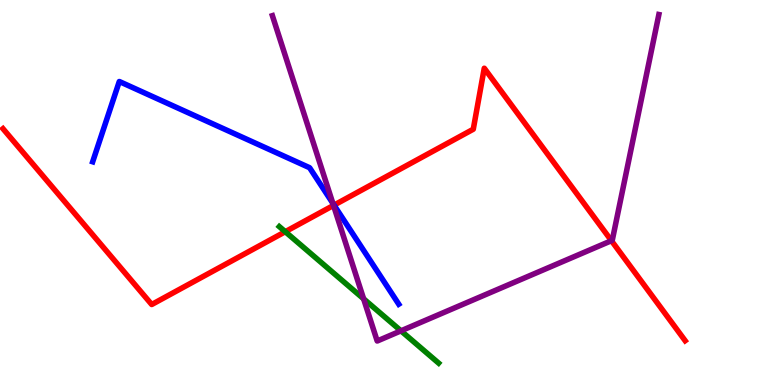[{'lines': ['blue', 'red'], 'intersections': [{'x': 4.31, 'y': 4.67}]}, {'lines': ['green', 'red'], 'intersections': [{'x': 3.68, 'y': 3.98}]}, {'lines': ['purple', 'red'], 'intersections': [{'x': 4.3, 'y': 4.66}, {'x': 7.89, 'y': 3.75}]}, {'lines': ['blue', 'green'], 'intersections': []}, {'lines': ['blue', 'purple'], 'intersections': [{'x': 4.29, 'y': 4.72}]}, {'lines': ['green', 'purple'], 'intersections': [{'x': 4.69, 'y': 2.24}, {'x': 5.17, 'y': 1.41}]}]